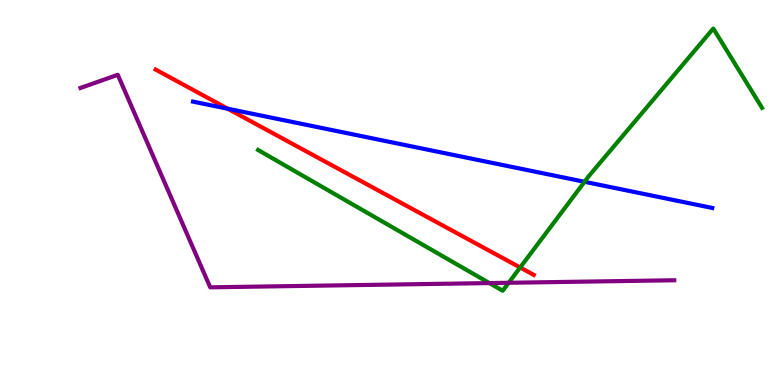[{'lines': ['blue', 'red'], 'intersections': [{'x': 2.94, 'y': 7.18}]}, {'lines': ['green', 'red'], 'intersections': [{'x': 6.71, 'y': 3.05}]}, {'lines': ['purple', 'red'], 'intersections': []}, {'lines': ['blue', 'green'], 'intersections': [{'x': 7.54, 'y': 5.28}]}, {'lines': ['blue', 'purple'], 'intersections': []}, {'lines': ['green', 'purple'], 'intersections': [{'x': 6.31, 'y': 2.65}, {'x': 6.56, 'y': 2.66}]}]